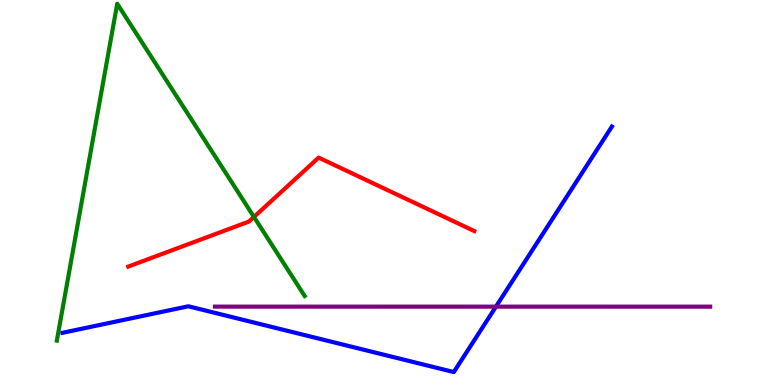[{'lines': ['blue', 'red'], 'intersections': []}, {'lines': ['green', 'red'], 'intersections': [{'x': 3.28, 'y': 4.36}]}, {'lines': ['purple', 'red'], 'intersections': []}, {'lines': ['blue', 'green'], 'intersections': []}, {'lines': ['blue', 'purple'], 'intersections': [{'x': 6.4, 'y': 2.04}]}, {'lines': ['green', 'purple'], 'intersections': []}]